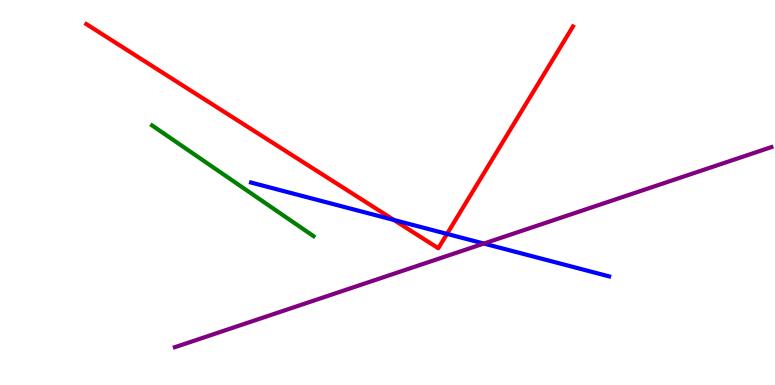[{'lines': ['blue', 'red'], 'intersections': [{'x': 5.08, 'y': 4.29}, {'x': 5.77, 'y': 3.92}]}, {'lines': ['green', 'red'], 'intersections': []}, {'lines': ['purple', 'red'], 'intersections': []}, {'lines': ['blue', 'green'], 'intersections': []}, {'lines': ['blue', 'purple'], 'intersections': [{'x': 6.24, 'y': 3.67}]}, {'lines': ['green', 'purple'], 'intersections': []}]